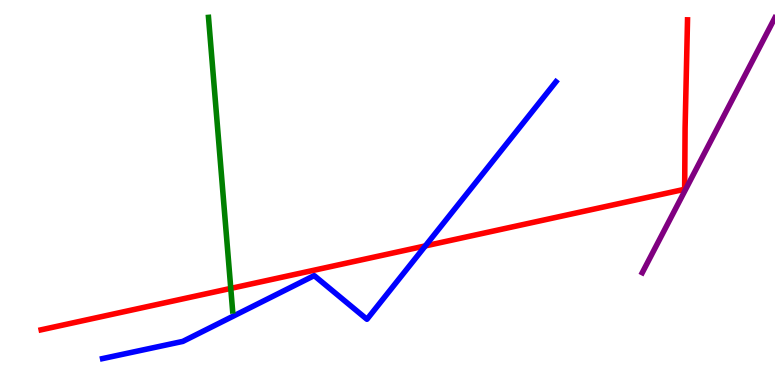[{'lines': ['blue', 'red'], 'intersections': [{'x': 5.49, 'y': 3.61}]}, {'lines': ['green', 'red'], 'intersections': [{'x': 2.98, 'y': 2.51}]}, {'lines': ['purple', 'red'], 'intersections': []}, {'lines': ['blue', 'green'], 'intersections': []}, {'lines': ['blue', 'purple'], 'intersections': []}, {'lines': ['green', 'purple'], 'intersections': []}]